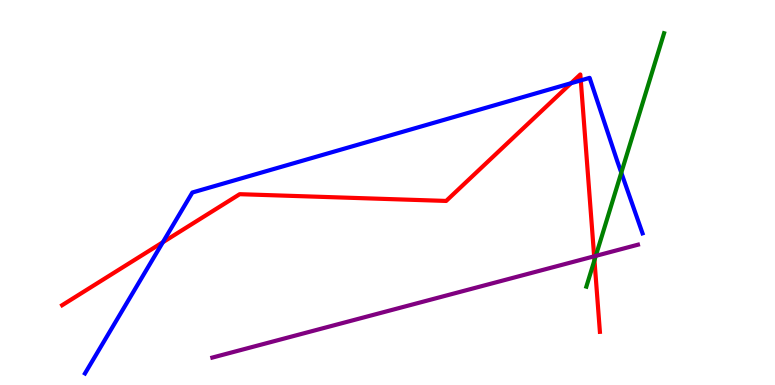[{'lines': ['blue', 'red'], 'intersections': [{'x': 2.1, 'y': 3.71}, {'x': 7.37, 'y': 7.84}, {'x': 7.49, 'y': 7.91}]}, {'lines': ['green', 'red'], 'intersections': [{'x': 7.67, 'y': 3.24}]}, {'lines': ['purple', 'red'], 'intersections': [{'x': 7.67, 'y': 3.34}]}, {'lines': ['blue', 'green'], 'intersections': [{'x': 8.02, 'y': 5.51}]}, {'lines': ['blue', 'purple'], 'intersections': []}, {'lines': ['green', 'purple'], 'intersections': [{'x': 7.69, 'y': 3.35}]}]